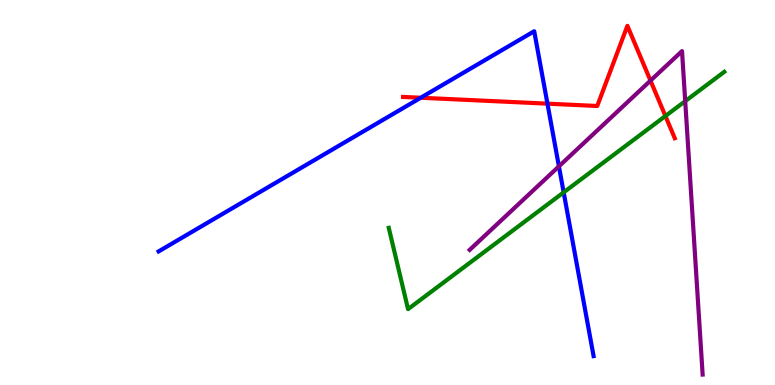[{'lines': ['blue', 'red'], 'intersections': [{'x': 5.43, 'y': 7.46}, {'x': 7.06, 'y': 7.31}]}, {'lines': ['green', 'red'], 'intersections': [{'x': 8.59, 'y': 6.99}]}, {'lines': ['purple', 'red'], 'intersections': [{'x': 8.39, 'y': 7.91}]}, {'lines': ['blue', 'green'], 'intersections': [{'x': 7.27, 'y': 5.0}]}, {'lines': ['blue', 'purple'], 'intersections': [{'x': 7.21, 'y': 5.68}]}, {'lines': ['green', 'purple'], 'intersections': [{'x': 8.84, 'y': 7.37}]}]